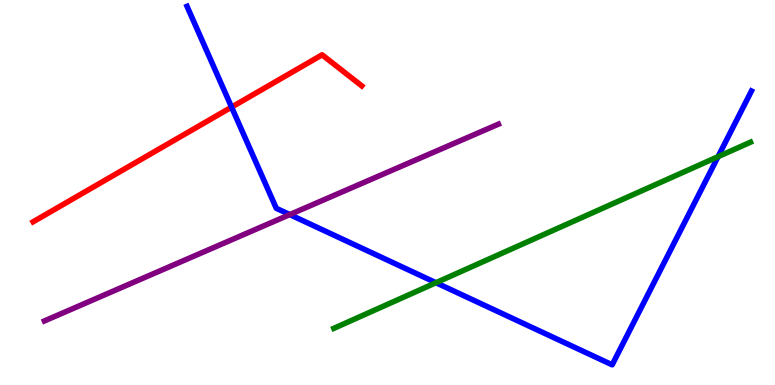[{'lines': ['blue', 'red'], 'intersections': [{'x': 2.99, 'y': 7.22}]}, {'lines': ['green', 'red'], 'intersections': []}, {'lines': ['purple', 'red'], 'intersections': []}, {'lines': ['blue', 'green'], 'intersections': [{'x': 5.63, 'y': 2.66}, {'x': 9.27, 'y': 5.93}]}, {'lines': ['blue', 'purple'], 'intersections': [{'x': 3.74, 'y': 4.43}]}, {'lines': ['green', 'purple'], 'intersections': []}]